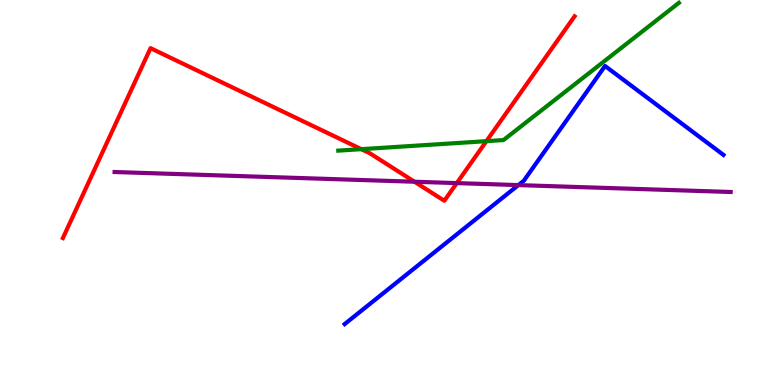[{'lines': ['blue', 'red'], 'intersections': []}, {'lines': ['green', 'red'], 'intersections': [{'x': 4.66, 'y': 6.13}, {'x': 6.28, 'y': 6.33}]}, {'lines': ['purple', 'red'], 'intersections': [{'x': 5.35, 'y': 5.28}, {'x': 5.89, 'y': 5.24}]}, {'lines': ['blue', 'green'], 'intersections': []}, {'lines': ['blue', 'purple'], 'intersections': [{'x': 6.69, 'y': 5.19}]}, {'lines': ['green', 'purple'], 'intersections': []}]